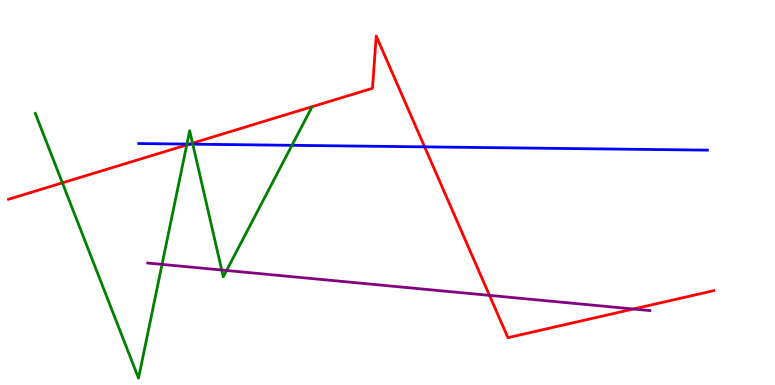[{'lines': ['blue', 'red'], 'intersections': [{'x': 2.44, 'y': 6.26}, {'x': 5.48, 'y': 6.19}]}, {'lines': ['green', 'red'], 'intersections': [{'x': 0.805, 'y': 5.25}, {'x': 2.41, 'y': 6.24}, {'x': 2.48, 'y': 6.28}]}, {'lines': ['purple', 'red'], 'intersections': [{'x': 6.32, 'y': 2.33}, {'x': 8.17, 'y': 1.97}]}, {'lines': ['blue', 'green'], 'intersections': [{'x': 2.41, 'y': 6.26}, {'x': 2.49, 'y': 6.26}, {'x': 3.77, 'y': 6.23}]}, {'lines': ['blue', 'purple'], 'intersections': []}, {'lines': ['green', 'purple'], 'intersections': [{'x': 2.09, 'y': 3.13}, {'x': 2.86, 'y': 2.99}, {'x': 2.92, 'y': 2.97}]}]